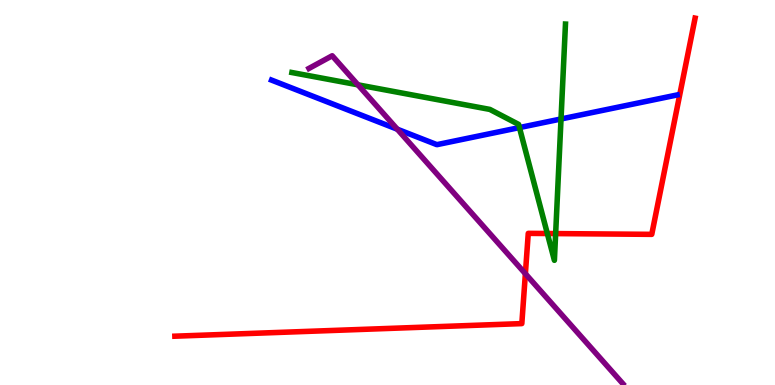[{'lines': ['blue', 'red'], 'intersections': []}, {'lines': ['green', 'red'], 'intersections': [{'x': 7.06, 'y': 3.93}, {'x': 7.17, 'y': 3.93}]}, {'lines': ['purple', 'red'], 'intersections': [{'x': 6.78, 'y': 2.89}]}, {'lines': ['blue', 'green'], 'intersections': [{'x': 6.7, 'y': 6.69}, {'x': 7.24, 'y': 6.91}]}, {'lines': ['blue', 'purple'], 'intersections': [{'x': 5.13, 'y': 6.64}]}, {'lines': ['green', 'purple'], 'intersections': [{'x': 4.62, 'y': 7.8}]}]